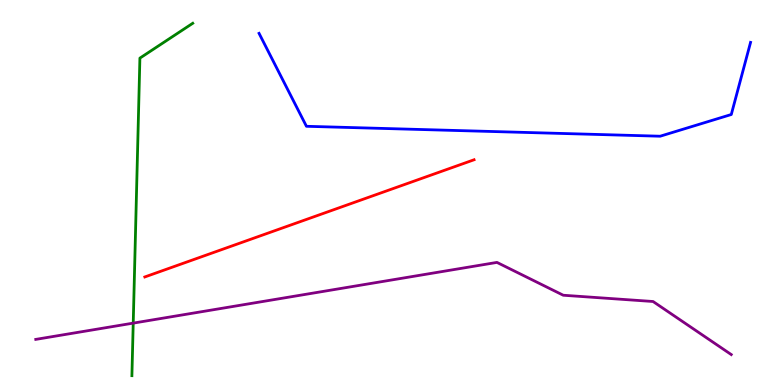[{'lines': ['blue', 'red'], 'intersections': []}, {'lines': ['green', 'red'], 'intersections': []}, {'lines': ['purple', 'red'], 'intersections': []}, {'lines': ['blue', 'green'], 'intersections': []}, {'lines': ['blue', 'purple'], 'intersections': []}, {'lines': ['green', 'purple'], 'intersections': [{'x': 1.72, 'y': 1.61}]}]